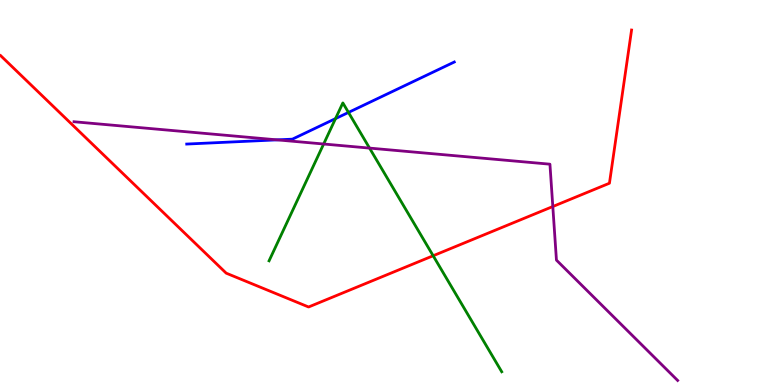[{'lines': ['blue', 'red'], 'intersections': []}, {'lines': ['green', 'red'], 'intersections': [{'x': 5.59, 'y': 3.36}]}, {'lines': ['purple', 'red'], 'intersections': [{'x': 7.13, 'y': 4.64}]}, {'lines': ['blue', 'green'], 'intersections': [{'x': 4.33, 'y': 6.92}, {'x': 4.5, 'y': 7.08}]}, {'lines': ['blue', 'purple'], 'intersections': [{'x': 3.58, 'y': 6.37}]}, {'lines': ['green', 'purple'], 'intersections': [{'x': 4.18, 'y': 6.26}, {'x': 4.77, 'y': 6.15}]}]